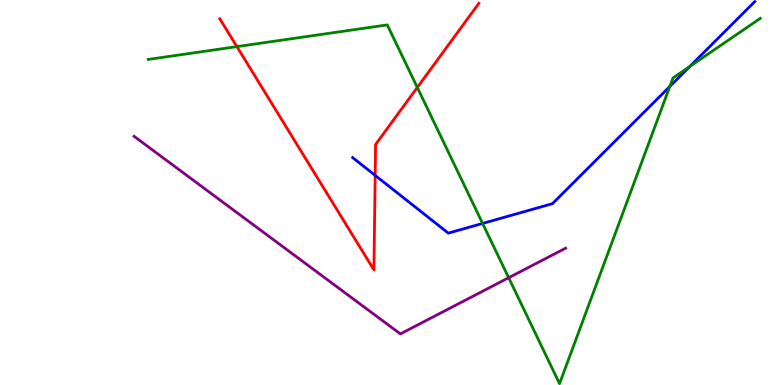[{'lines': ['blue', 'red'], 'intersections': [{'x': 4.84, 'y': 5.44}]}, {'lines': ['green', 'red'], 'intersections': [{'x': 3.06, 'y': 8.79}, {'x': 5.38, 'y': 7.73}]}, {'lines': ['purple', 'red'], 'intersections': []}, {'lines': ['blue', 'green'], 'intersections': [{'x': 6.23, 'y': 4.2}, {'x': 8.64, 'y': 7.75}, {'x': 8.9, 'y': 8.27}]}, {'lines': ['blue', 'purple'], 'intersections': []}, {'lines': ['green', 'purple'], 'intersections': [{'x': 6.56, 'y': 2.79}]}]